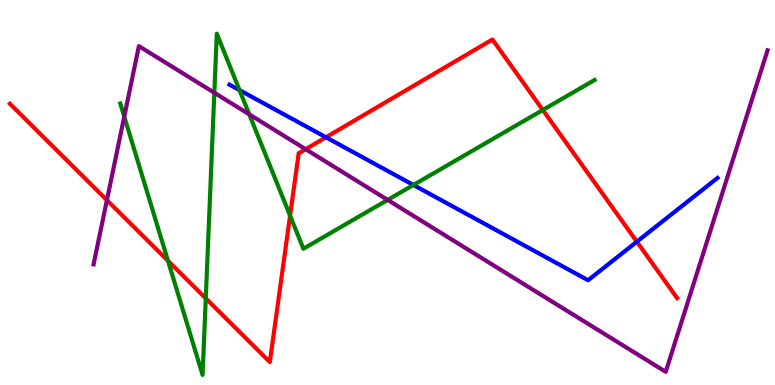[{'lines': ['blue', 'red'], 'intersections': [{'x': 4.21, 'y': 6.43}, {'x': 8.22, 'y': 3.72}]}, {'lines': ['green', 'red'], 'intersections': [{'x': 2.17, 'y': 3.23}, {'x': 2.66, 'y': 2.25}, {'x': 3.74, 'y': 4.4}, {'x': 7.0, 'y': 7.14}]}, {'lines': ['purple', 'red'], 'intersections': [{'x': 1.38, 'y': 4.8}, {'x': 3.94, 'y': 6.12}]}, {'lines': ['blue', 'green'], 'intersections': [{'x': 3.09, 'y': 7.66}, {'x': 5.33, 'y': 5.2}]}, {'lines': ['blue', 'purple'], 'intersections': []}, {'lines': ['green', 'purple'], 'intersections': [{'x': 1.6, 'y': 6.97}, {'x': 2.77, 'y': 7.59}, {'x': 3.22, 'y': 7.03}, {'x': 5.0, 'y': 4.81}]}]